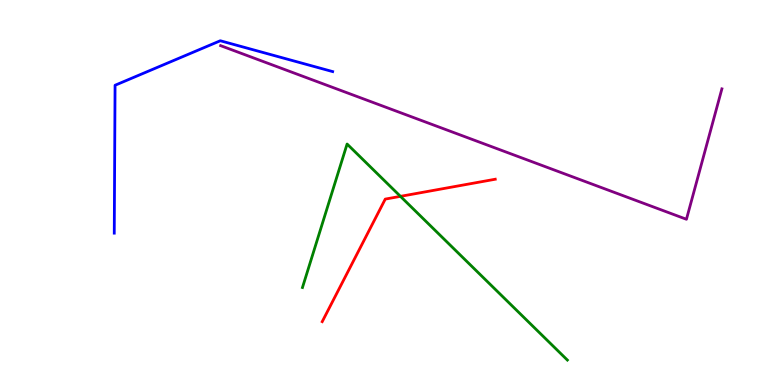[{'lines': ['blue', 'red'], 'intersections': []}, {'lines': ['green', 'red'], 'intersections': [{'x': 5.17, 'y': 4.9}]}, {'lines': ['purple', 'red'], 'intersections': []}, {'lines': ['blue', 'green'], 'intersections': []}, {'lines': ['blue', 'purple'], 'intersections': []}, {'lines': ['green', 'purple'], 'intersections': []}]